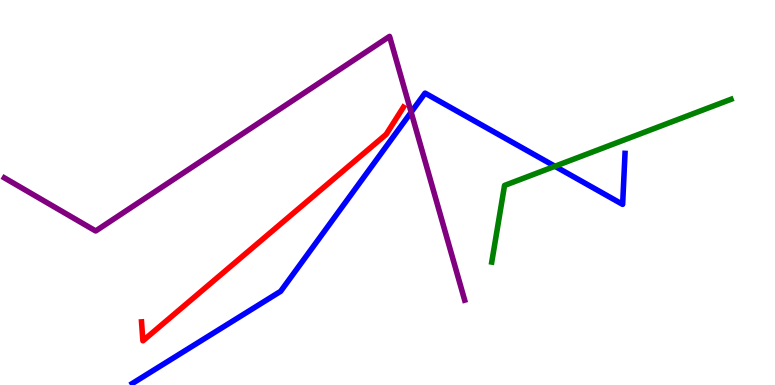[{'lines': ['blue', 'red'], 'intersections': []}, {'lines': ['green', 'red'], 'intersections': []}, {'lines': ['purple', 'red'], 'intersections': []}, {'lines': ['blue', 'green'], 'intersections': [{'x': 7.16, 'y': 5.68}]}, {'lines': ['blue', 'purple'], 'intersections': [{'x': 5.31, 'y': 7.09}]}, {'lines': ['green', 'purple'], 'intersections': []}]